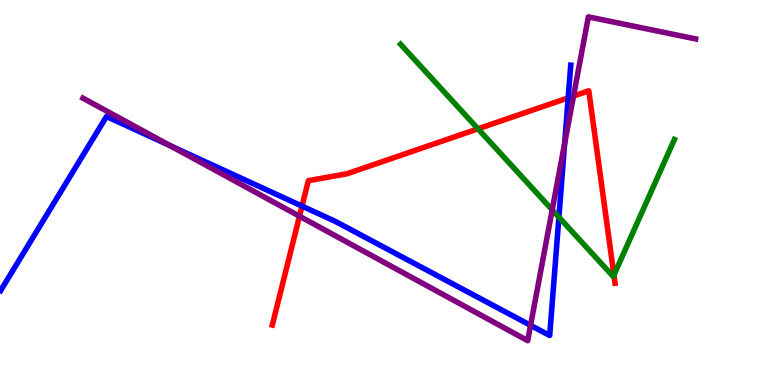[{'lines': ['blue', 'red'], 'intersections': [{'x': 3.9, 'y': 4.65}, {'x': 7.33, 'y': 7.46}]}, {'lines': ['green', 'red'], 'intersections': [{'x': 6.17, 'y': 6.65}, {'x': 7.92, 'y': 2.86}]}, {'lines': ['purple', 'red'], 'intersections': [{'x': 3.86, 'y': 4.38}, {'x': 7.4, 'y': 7.51}]}, {'lines': ['blue', 'green'], 'intersections': [{'x': 7.21, 'y': 4.36}]}, {'lines': ['blue', 'purple'], 'intersections': [{'x': 2.19, 'y': 6.22}, {'x': 6.85, 'y': 1.55}, {'x': 7.29, 'y': 6.27}]}, {'lines': ['green', 'purple'], 'intersections': [{'x': 7.13, 'y': 4.55}]}]